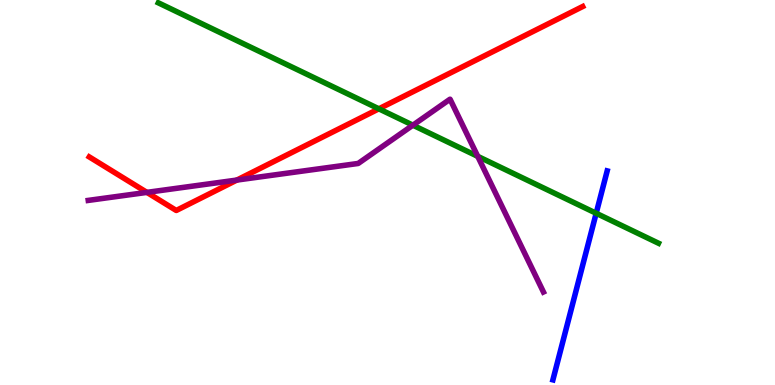[{'lines': ['blue', 'red'], 'intersections': []}, {'lines': ['green', 'red'], 'intersections': [{'x': 4.89, 'y': 7.17}]}, {'lines': ['purple', 'red'], 'intersections': [{'x': 1.9, 'y': 5.0}, {'x': 3.06, 'y': 5.32}]}, {'lines': ['blue', 'green'], 'intersections': [{'x': 7.69, 'y': 4.46}]}, {'lines': ['blue', 'purple'], 'intersections': []}, {'lines': ['green', 'purple'], 'intersections': [{'x': 5.33, 'y': 6.75}, {'x': 6.16, 'y': 5.94}]}]